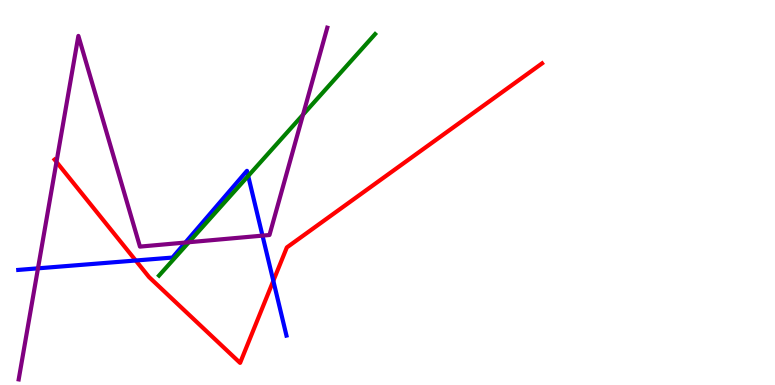[{'lines': ['blue', 'red'], 'intersections': [{'x': 1.75, 'y': 3.23}, {'x': 3.53, 'y': 2.71}]}, {'lines': ['green', 'red'], 'intersections': []}, {'lines': ['purple', 'red'], 'intersections': [{'x': 0.729, 'y': 5.79}]}, {'lines': ['blue', 'green'], 'intersections': [{'x': 3.2, 'y': 5.43}]}, {'lines': ['blue', 'purple'], 'intersections': [{'x': 0.49, 'y': 3.03}, {'x': 2.39, 'y': 3.7}, {'x': 3.39, 'y': 3.88}]}, {'lines': ['green', 'purple'], 'intersections': [{'x': 2.44, 'y': 3.71}, {'x': 3.91, 'y': 7.02}]}]